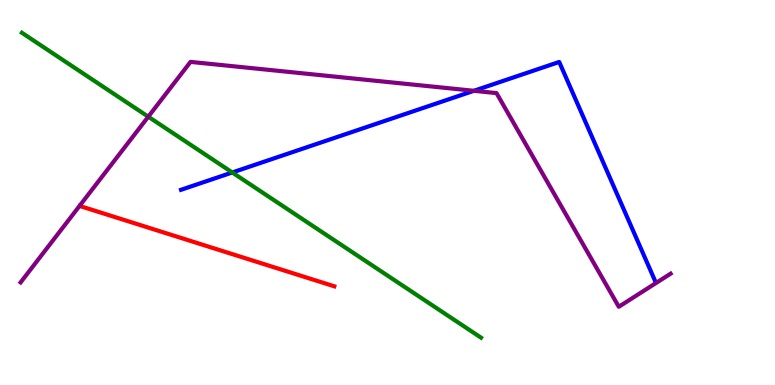[{'lines': ['blue', 'red'], 'intersections': []}, {'lines': ['green', 'red'], 'intersections': []}, {'lines': ['purple', 'red'], 'intersections': []}, {'lines': ['blue', 'green'], 'intersections': [{'x': 3.0, 'y': 5.52}]}, {'lines': ['blue', 'purple'], 'intersections': [{'x': 6.11, 'y': 7.64}]}, {'lines': ['green', 'purple'], 'intersections': [{'x': 1.91, 'y': 6.97}]}]